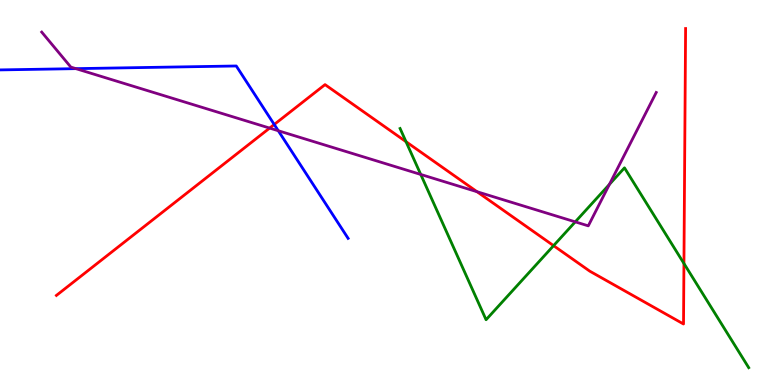[{'lines': ['blue', 'red'], 'intersections': [{'x': 3.54, 'y': 6.77}]}, {'lines': ['green', 'red'], 'intersections': [{'x': 5.24, 'y': 6.32}, {'x': 7.14, 'y': 3.62}, {'x': 8.83, 'y': 3.16}]}, {'lines': ['purple', 'red'], 'intersections': [{'x': 3.48, 'y': 6.67}, {'x': 6.16, 'y': 5.02}]}, {'lines': ['blue', 'green'], 'intersections': []}, {'lines': ['blue', 'purple'], 'intersections': [{'x': 0.979, 'y': 8.22}, {'x': 3.59, 'y': 6.6}]}, {'lines': ['green', 'purple'], 'intersections': [{'x': 5.43, 'y': 5.47}, {'x': 7.42, 'y': 4.24}, {'x': 7.86, 'y': 5.21}]}]